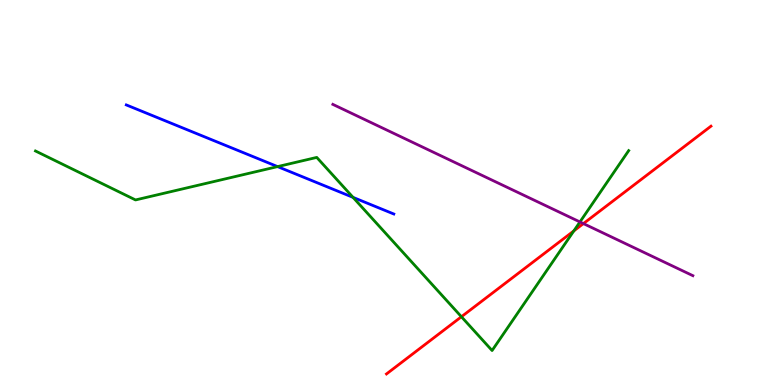[{'lines': ['blue', 'red'], 'intersections': []}, {'lines': ['green', 'red'], 'intersections': [{'x': 5.95, 'y': 1.77}, {'x': 7.4, 'y': 4.0}]}, {'lines': ['purple', 'red'], 'intersections': [{'x': 7.53, 'y': 4.19}]}, {'lines': ['blue', 'green'], 'intersections': [{'x': 3.58, 'y': 5.67}, {'x': 4.56, 'y': 4.87}]}, {'lines': ['blue', 'purple'], 'intersections': []}, {'lines': ['green', 'purple'], 'intersections': [{'x': 7.48, 'y': 4.24}]}]